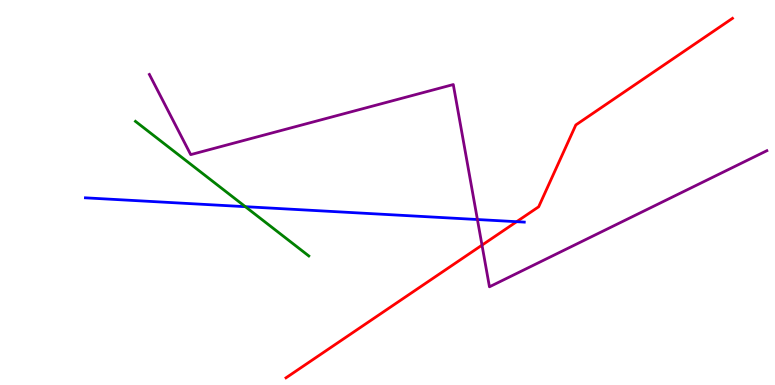[{'lines': ['blue', 'red'], 'intersections': [{'x': 6.67, 'y': 4.24}]}, {'lines': ['green', 'red'], 'intersections': []}, {'lines': ['purple', 'red'], 'intersections': [{'x': 6.22, 'y': 3.63}]}, {'lines': ['blue', 'green'], 'intersections': [{'x': 3.17, 'y': 4.63}]}, {'lines': ['blue', 'purple'], 'intersections': [{'x': 6.16, 'y': 4.3}]}, {'lines': ['green', 'purple'], 'intersections': []}]